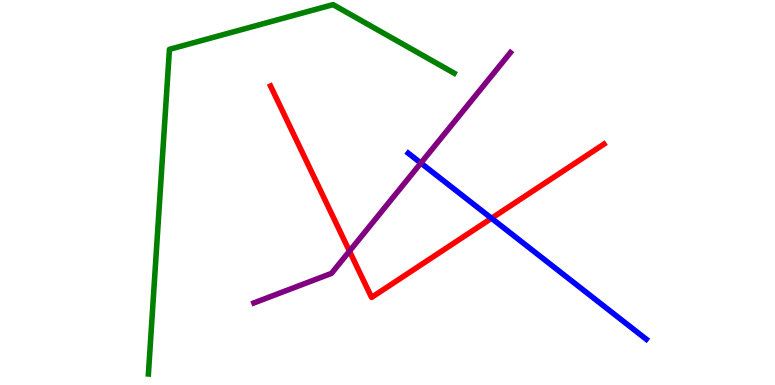[{'lines': ['blue', 'red'], 'intersections': [{'x': 6.34, 'y': 4.33}]}, {'lines': ['green', 'red'], 'intersections': []}, {'lines': ['purple', 'red'], 'intersections': [{'x': 4.51, 'y': 3.48}]}, {'lines': ['blue', 'green'], 'intersections': []}, {'lines': ['blue', 'purple'], 'intersections': [{'x': 5.43, 'y': 5.76}]}, {'lines': ['green', 'purple'], 'intersections': []}]